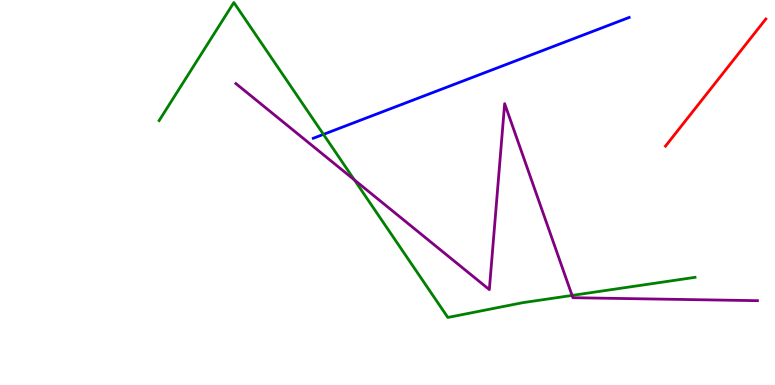[{'lines': ['blue', 'red'], 'intersections': []}, {'lines': ['green', 'red'], 'intersections': []}, {'lines': ['purple', 'red'], 'intersections': []}, {'lines': ['blue', 'green'], 'intersections': [{'x': 4.17, 'y': 6.51}]}, {'lines': ['blue', 'purple'], 'intersections': []}, {'lines': ['green', 'purple'], 'intersections': [{'x': 4.57, 'y': 5.33}, {'x': 7.38, 'y': 2.33}]}]